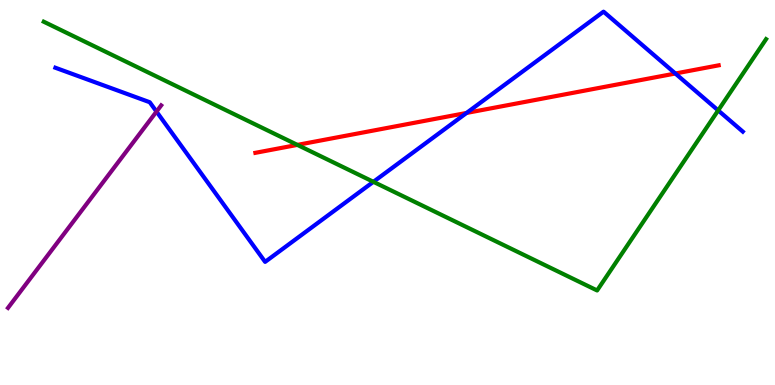[{'lines': ['blue', 'red'], 'intersections': [{'x': 6.02, 'y': 7.07}, {'x': 8.71, 'y': 8.09}]}, {'lines': ['green', 'red'], 'intersections': [{'x': 3.84, 'y': 6.24}]}, {'lines': ['purple', 'red'], 'intersections': []}, {'lines': ['blue', 'green'], 'intersections': [{'x': 4.82, 'y': 5.28}, {'x': 9.27, 'y': 7.13}]}, {'lines': ['blue', 'purple'], 'intersections': [{'x': 2.02, 'y': 7.1}]}, {'lines': ['green', 'purple'], 'intersections': []}]